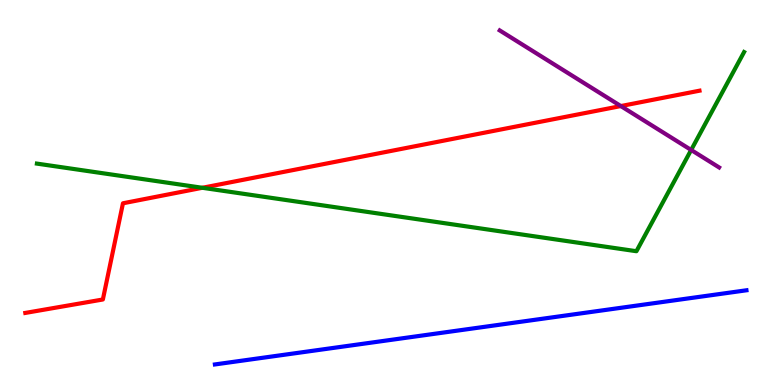[{'lines': ['blue', 'red'], 'intersections': []}, {'lines': ['green', 'red'], 'intersections': [{'x': 2.61, 'y': 5.12}]}, {'lines': ['purple', 'red'], 'intersections': [{'x': 8.01, 'y': 7.25}]}, {'lines': ['blue', 'green'], 'intersections': []}, {'lines': ['blue', 'purple'], 'intersections': []}, {'lines': ['green', 'purple'], 'intersections': [{'x': 8.92, 'y': 6.1}]}]